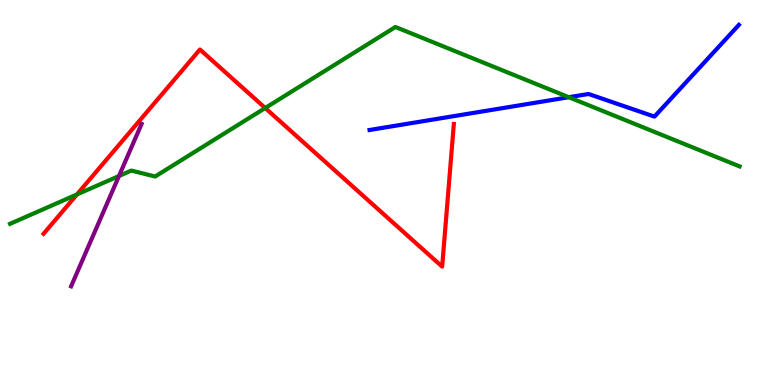[{'lines': ['blue', 'red'], 'intersections': []}, {'lines': ['green', 'red'], 'intersections': [{'x': 0.992, 'y': 4.95}, {'x': 3.42, 'y': 7.19}]}, {'lines': ['purple', 'red'], 'intersections': []}, {'lines': ['blue', 'green'], 'intersections': [{'x': 7.34, 'y': 7.47}]}, {'lines': ['blue', 'purple'], 'intersections': []}, {'lines': ['green', 'purple'], 'intersections': [{'x': 1.54, 'y': 5.43}]}]